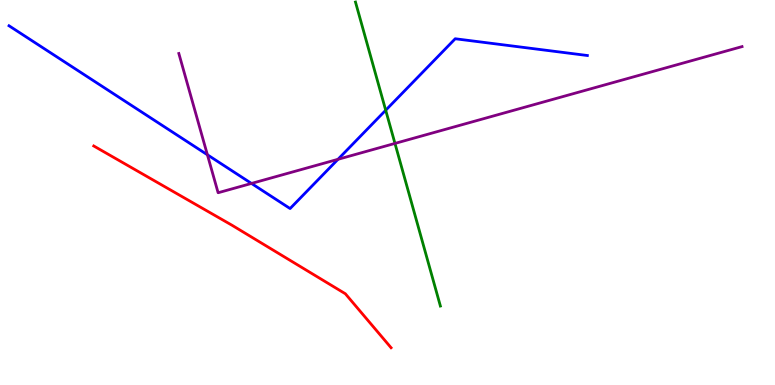[{'lines': ['blue', 'red'], 'intersections': []}, {'lines': ['green', 'red'], 'intersections': []}, {'lines': ['purple', 'red'], 'intersections': []}, {'lines': ['blue', 'green'], 'intersections': [{'x': 4.98, 'y': 7.14}]}, {'lines': ['blue', 'purple'], 'intersections': [{'x': 2.68, 'y': 5.98}, {'x': 3.24, 'y': 5.24}, {'x': 4.36, 'y': 5.86}]}, {'lines': ['green', 'purple'], 'intersections': [{'x': 5.1, 'y': 6.27}]}]